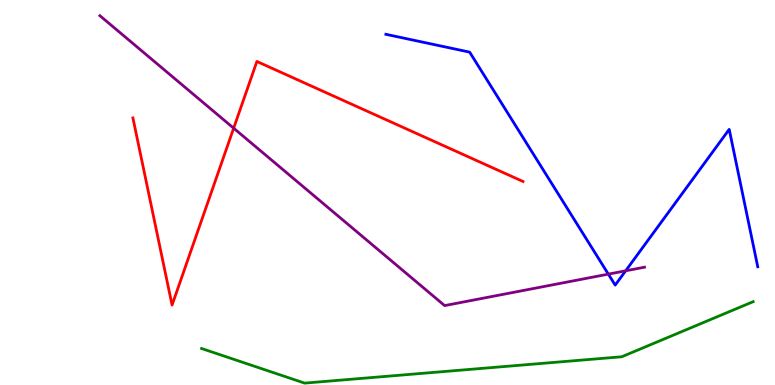[{'lines': ['blue', 'red'], 'intersections': []}, {'lines': ['green', 'red'], 'intersections': []}, {'lines': ['purple', 'red'], 'intersections': [{'x': 3.01, 'y': 6.67}]}, {'lines': ['blue', 'green'], 'intersections': []}, {'lines': ['blue', 'purple'], 'intersections': [{'x': 7.85, 'y': 2.88}, {'x': 8.07, 'y': 2.97}]}, {'lines': ['green', 'purple'], 'intersections': []}]